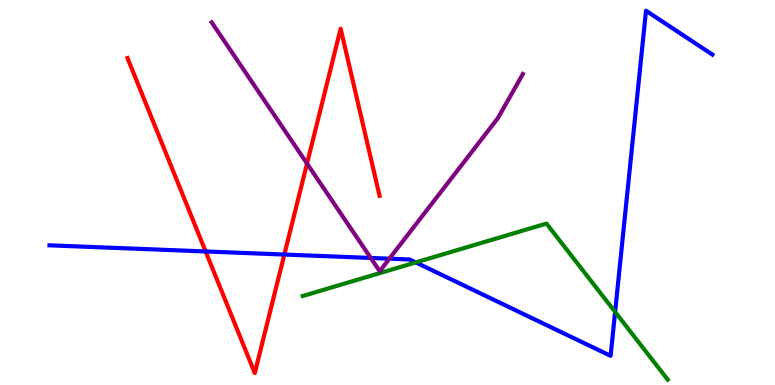[{'lines': ['blue', 'red'], 'intersections': [{'x': 2.65, 'y': 3.47}, {'x': 3.67, 'y': 3.39}]}, {'lines': ['green', 'red'], 'intersections': []}, {'lines': ['purple', 'red'], 'intersections': [{'x': 3.96, 'y': 5.75}]}, {'lines': ['blue', 'green'], 'intersections': [{'x': 5.37, 'y': 3.18}, {'x': 7.94, 'y': 1.9}]}, {'lines': ['blue', 'purple'], 'intersections': [{'x': 4.78, 'y': 3.3}, {'x': 5.02, 'y': 3.28}]}, {'lines': ['green', 'purple'], 'intersections': []}]